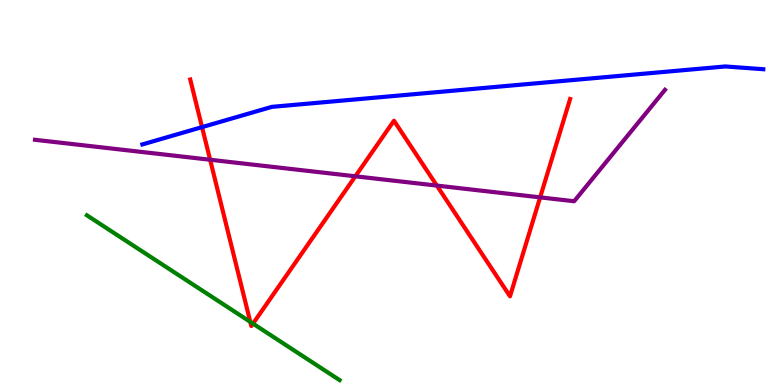[{'lines': ['blue', 'red'], 'intersections': [{'x': 2.61, 'y': 6.7}]}, {'lines': ['green', 'red'], 'intersections': [{'x': 3.23, 'y': 1.64}, {'x': 3.26, 'y': 1.59}]}, {'lines': ['purple', 'red'], 'intersections': [{'x': 2.71, 'y': 5.85}, {'x': 4.59, 'y': 5.42}, {'x': 5.64, 'y': 5.18}, {'x': 6.97, 'y': 4.87}]}, {'lines': ['blue', 'green'], 'intersections': []}, {'lines': ['blue', 'purple'], 'intersections': []}, {'lines': ['green', 'purple'], 'intersections': []}]